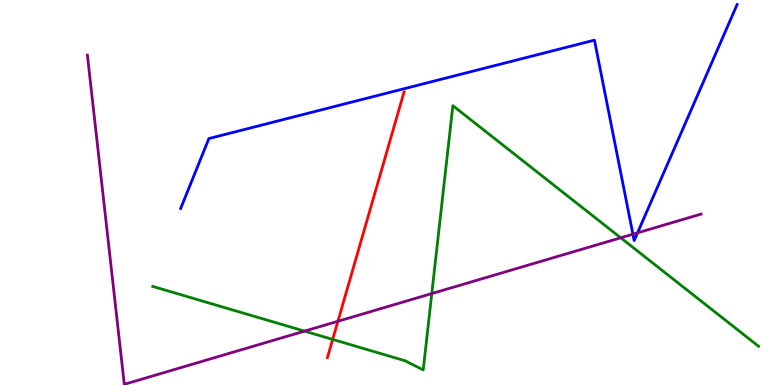[{'lines': ['blue', 'red'], 'intersections': []}, {'lines': ['green', 'red'], 'intersections': [{'x': 4.29, 'y': 1.18}]}, {'lines': ['purple', 'red'], 'intersections': [{'x': 4.36, 'y': 1.66}]}, {'lines': ['blue', 'green'], 'intersections': []}, {'lines': ['blue', 'purple'], 'intersections': [{'x': 8.17, 'y': 3.92}, {'x': 8.23, 'y': 3.95}]}, {'lines': ['green', 'purple'], 'intersections': [{'x': 3.93, 'y': 1.4}, {'x': 5.57, 'y': 2.37}, {'x': 8.01, 'y': 3.82}]}]